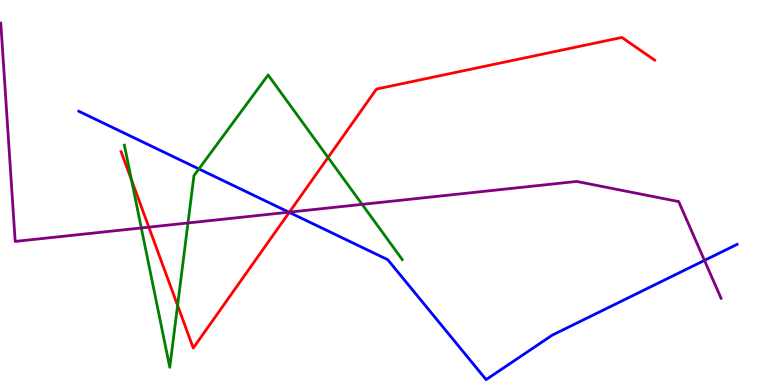[{'lines': ['blue', 'red'], 'intersections': [{'x': 3.73, 'y': 4.48}]}, {'lines': ['green', 'red'], 'intersections': [{'x': 1.7, 'y': 5.32}, {'x': 2.29, 'y': 2.07}, {'x': 4.23, 'y': 5.91}]}, {'lines': ['purple', 'red'], 'intersections': [{'x': 1.92, 'y': 4.1}, {'x': 3.73, 'y': 4.49}]}, {'lines': ['blue', 'green'], 'intersections': [{'x': 2.57, 'y': 5.61}]}, {'lines': ['blue', 'purple'], 'intersections': [{'x': 3.73, 'y': 4.49}, {'x': 9.09, 'y': 3.24}]}, {'lines': ['green', 'purple'], 'intersections': [{'x': 1.82, 'y': 4.08}, {'x': 2.43, 'y': 4.21}, {'x': 4.67, 'y': 4.69}]}]